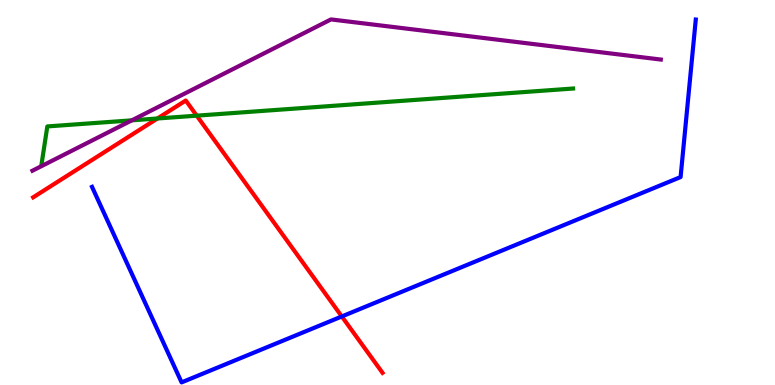[{'lines': ['blue', 'red'], 'intersections': [{'x': 4.41, 'y': 1.78}]}, {'lines': ['green', 'red'], 'intersections': [{'x': 2.03, 'y': 6.92}, {'x': 2.54, 'y': 7.0}]}, {'lines': ['purple', 'red'], 'intersections': []}, {'lines': ['blue', 'green'], 'intersections': []}, {'lines': ['blue', 'purple'], 'intersections': []}, {'lines': ['green', 'purple'], 'intersections': [{'x': 1.7, 'y': 6.87}]}]